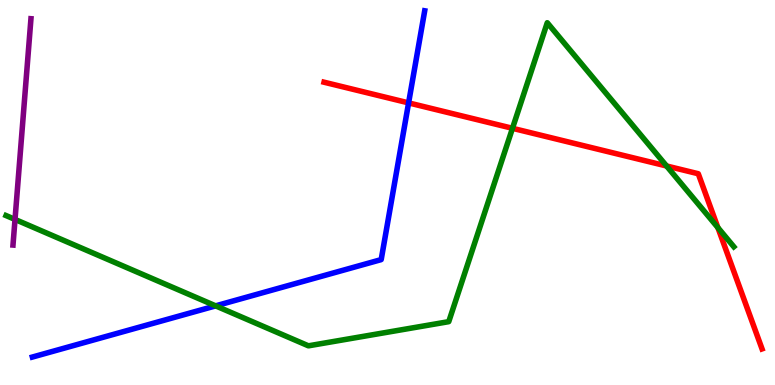[{'lines': ['blue', 'red'], 'intersections': [{'x': 5.27, 'y': 7.33}]}, {'lines': ['green', 'red'], 'intersections': [{'x': 6.61, 'y': 6.67}, {'x': 8.6, 'y': 5.69}, {'x': 9.26, 'y': 4.09}]}, {'lines': ['purple', 'red'], 'intersections': []}, {'lines': ['blue', 'green'], 'intersections': [{'x': 2.78, 'y': 2.06}]}, {'lines': ['blue', 'purple'], 'intersections': []}, {'lines': ['green', 'purple'], 'intersections': [{'x': 0.194, 'y': 4.3}]}]